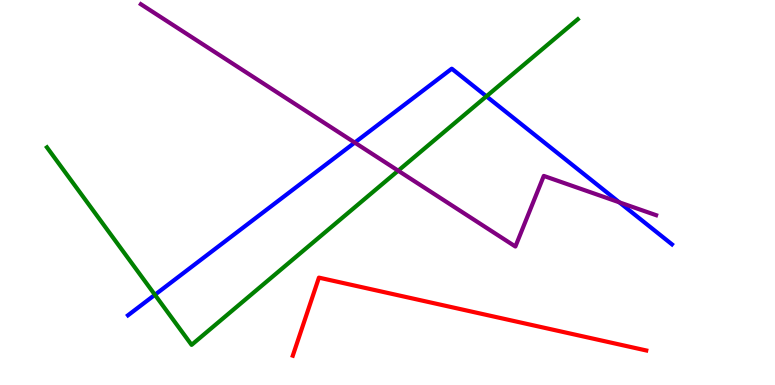[{'lines': ['blue', 'red'], 'intersections': []}, {'lines': ['green', 'red'], 'intersections': []}, {'lines': ['purple', 'red'], 'intersections': []}, {'lines': ['blue', 'green'], 'intersections': [{'x': 2.0, 'y': 2.34}, {'x': 6.28, 'y': 7.5}]}, {'lines': ['blue', 'purple'], 'intersections': [{'x': 4.58, 'y': 6.3}, {'x': 7.99, 'y': 4.75}]}, {'lines': ['green', 'purple'], 'intersections': [{'x': 5.14, 'y': 5.57}]}]